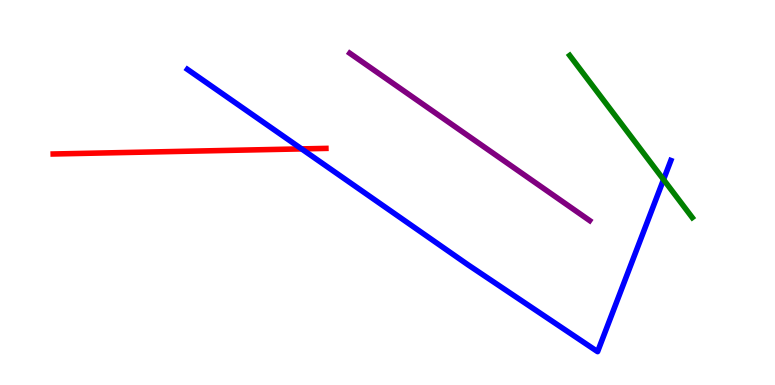[{'lines': ['blue', 'red'], 'intersections': [{'x': 3.89, 'y': 6.13}]}, {'lines': ['green', 'red'], 'intersections': []}, {'lines': ['purple', 'red'], 'intersections': []}, {'lines': ['blue', 'green'], 'intersections': [{'x': 8.56, 'y': 5.34}]}, {'lines': ['blue', 'purple'], 'intersections': []}, {'lines': ['green', 'purple'], 'intersections': []}]